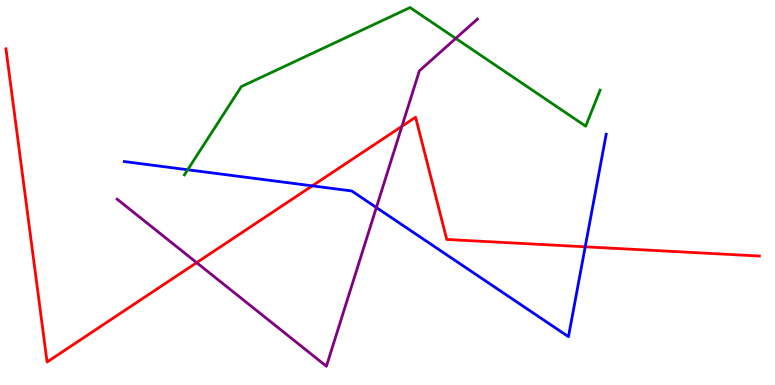[{'lines': ['blue', 'red'], 'intersections': [{'x': 4.03, 'y': 5.17}, {'x': 7.55, 'y': 3.59}]}, {'lines': ['green', 'red'], 'intersections': []}, {'lines': ['purple', 'red'], 'intersections': [{'x': 2.54, 'y': 3.18}, {'x': 5.19, 'y': 6.72}]}, {'lines': ['blue', 'green'], 'intersections': [{'x': 2.42, 'y': 5.59}]}, {'lines': ['blue', 'purple'], 'intersections': [{'x': 4.86, 'y': 4.61}]}, {'lines': ['green', 'purple'], 'intersections': [{'x': 5.88, 'y': 9.0}]}]